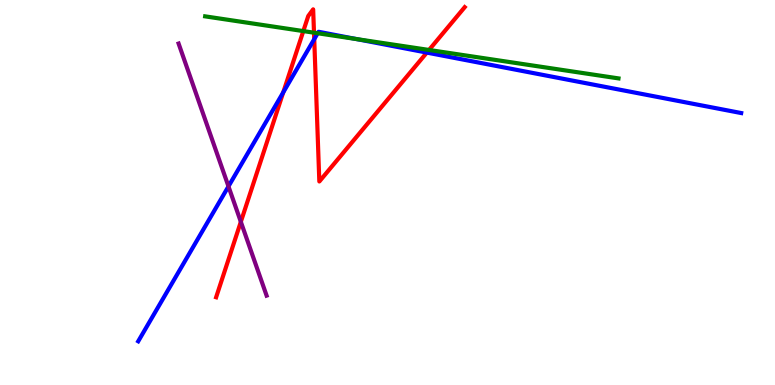[{'lines': ['blue', 'red'], 'intersections': [{'x': 3.65, 'y': 7.6}, {'x': 4.05, 'y': 8.98}, {'x': 5.51, 'y': 8.63}]}, {'lines': ['green', 'red'], 'intersections': [{'x': 3.91, 'y': 9.19}, {'x': 4.05, 'y': 9.15}, {'x': 5.54, 'y': 8.7}]}, {'lines': ['purple', 'red'], 'intersections': [{'x': 3.11, 'y': 4.24}]}, {'lines': ['blue', 'green'], 'intersections': [{'x': 4.1, 'y': 9.14}, {'x': 4.6, 'y': 8.98}]}, {'lines': ['blue', 'purple'], 'intersections': [{'x': 2.95, 'y': 5.16}]}, {'lines': ['green', 'purple'], 'intersections': []}]